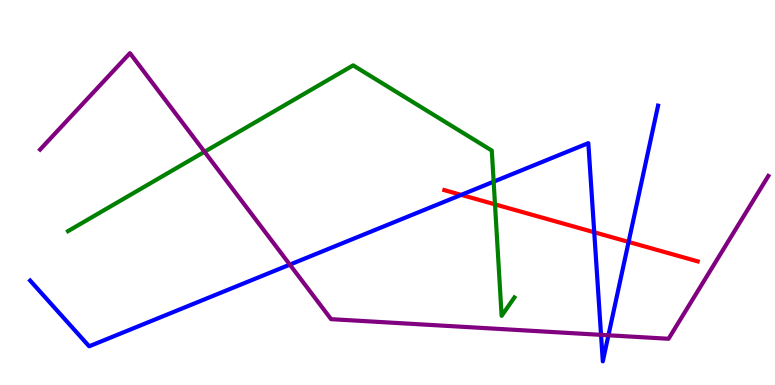[{'lines': ['blue', 'red'], 'intersections': [{'x': 5.95, 'y': 4.94}, {'x': 7.67, 'y': 3.97}, {'x': 8.11, 'y': 3.72}]}, {'lines': ['green', 'red'], 'intersections': [{'x': 6.39, 'y': 4.69}]}, {'lines': ['purple', 'red'], 'intersections': []}, {'lines': ['blue', 'green'], 'intersections': [{'x': 6.37, 'y': 5.28}]}, {'lines': ['blue', 'purple'], 'intersections': [{'x': 3.74, 'y': 3.13}, {'x': 7.76, 'y': 1.3}, {'x': 7.85, 'y': 1.29}]}, {'lines': ['green', 'purple'], 'intersections': [{'x': 2.64, 'y': 6.06}]}]